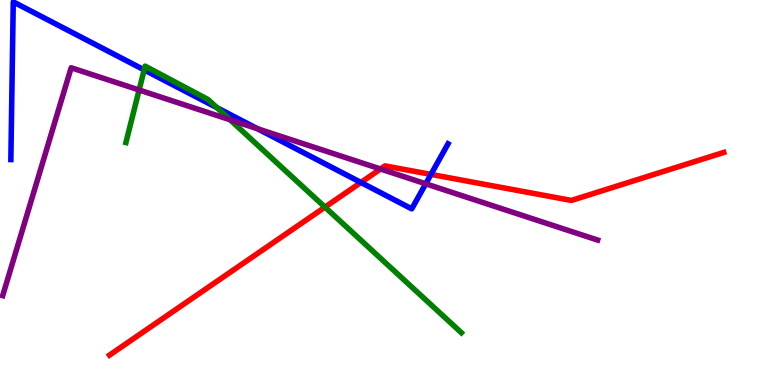[{'lines': ['blue', 'red'], 'intersections': [{'x': 4.66, 'y': 5.26}, {'x': 5.56, 'y': 5.47}]}, {'lines': ['green', 'red'], 'intersections': [{'x': 4.19, 'y': 4.62}]}, {'lines': ['purple', 'red'], 'intersections': [{'x': 4.91, 'y': 5.61}]}, {'lines': ['blue', 'green'], 'intersections': [{'x': 1.86, 'y': 8.18}, {'x': 2.8, 'y': 7.2}]}, {'lines': ['blue', 'purple'], 'intersections': [{'x': 3.32, 'y': 6.66}, {'x': 5.49, 'y': 5.23}]}, {'lines': ['green', 'purple'], 'intersections': [{'x': 1.8, 'y': 7.66}, {'x': 2.97, 'y': 6.89}]}]